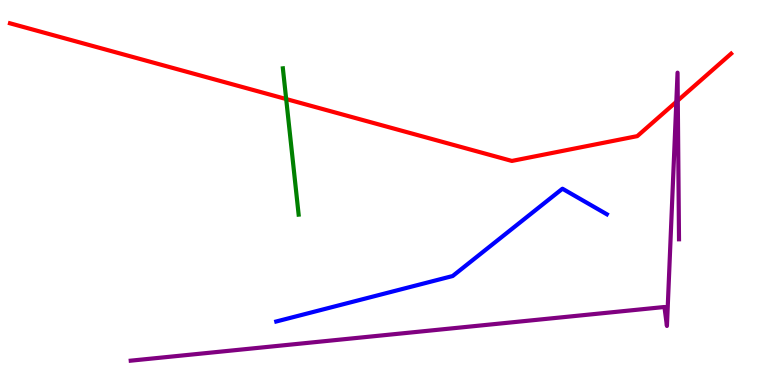[{'lines': ['blue', 'red'], 'intersections': []}, {'lines': ['green', 'red'], 'intersections': [{'x': 3.69, 'y': 7.43}]}, {'lines': ['purple', 'red'], 'intersections': [{'x': 8.73, 'y': 7.36}, {'x': 8.75, 'y': 7.39}]}, {'lines': ['blue', 'green'], 'intersections': []}, {'lines': ['blue', 'purple'], 'intersections': []}, {'lines': ['green', 'purple'], 'intersections': []}]